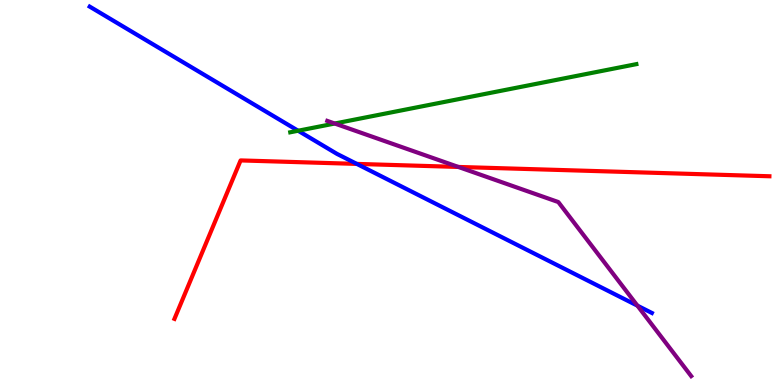[{'lines': ['blue', 'red'], 'intersections': [{'x': 4.6, 'y': 5.74}]}, {'lines': ['green', 'red'], 'intersections': []}, {'lines': ['purple', 'red'], 'intersections': [{'x': 5.91, 'y': 5.66}]}, {'lines': ['blue', 'green'], 'intersections': [{'x': 3.85, 'y': 6.6}]}, {'lines': ['blue', 'purple'], 'intersections': [{'x': 8.22, 'y': 2.06}]}, {'lines': ['green', 'purple'], 'intersections': [{'x': 4.32, 'y': 6.79}]}]